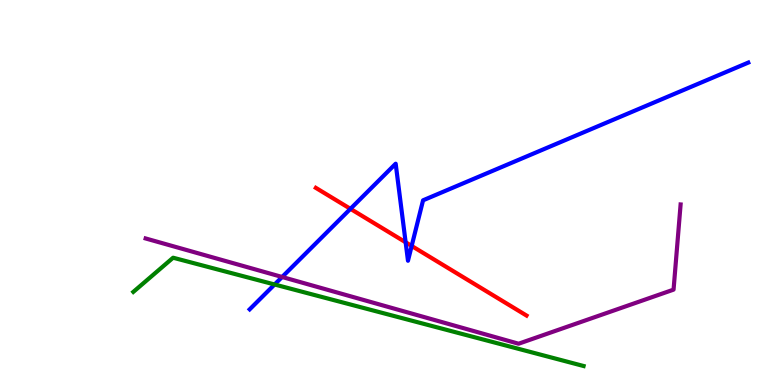[{'lines': ['blue', 'red'], 'intersections': [{'x': 4.52, 'y': 4.58}, {'x': 5.23, 'y': 3.71}, {'x': 5.31, 'y': 3.61}]}, {'lines': ['green', 'red'], 'intersections': []}, {'lines': ['purple', 'red'], 'intersections': []}, {'lines': ['blue', 'green'], 'intersections': [{'x': 3.54, 'y': 2.61}]}, {'lines': ['blue', 'purple'], 'intersections': [{'x': 3.64, 'y': 2.81}]}, {'lines': ['green', 'purple'], 'intersections': []}]